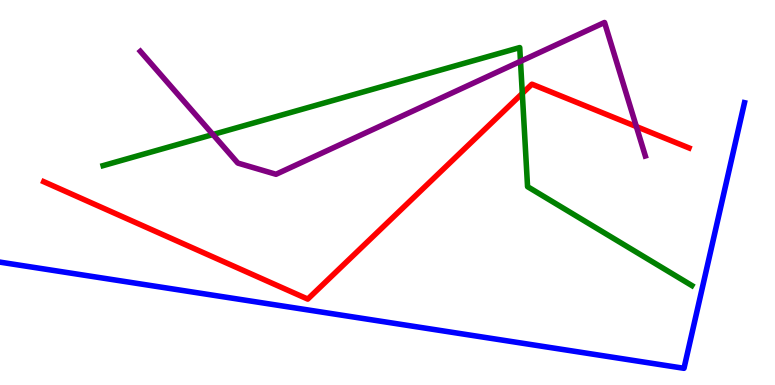[{'lines': ['blue', 'red'], 'intersections': []}, {'lines': ['green', 'red'], 'intersections': [{'x': 6.74, 'y': 7.57}]}, {'lines': ['purple', 'red'], 'intersections': [{'x': 8.21, 'y': 6.71}]}, {'lines': ['blue', 'green'], 'intersections': []}, {'lines': ['blue', 'purple'], 'intersections': []}, {'lines': ['green', 'purple'], 'intersections': [{'x': 2.75, 'y': 6.51}, {'x': 6.72, 'y': 8.41}]}]